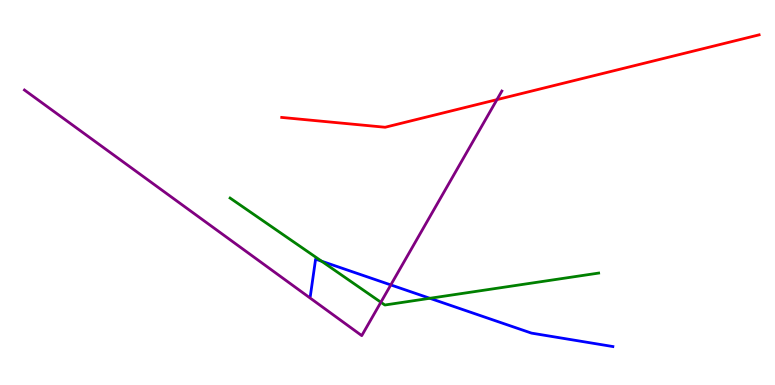[{'lines': ['blue', 'red'], 'intersections': []}, {'lines': ['green', 'red'], 'intersections': []}, {'lines': ['purple', 'red'], 'intersections': [{'x': 6.41, 'y': 7.41}]}, {'lines': ['blue', 'green'], 'intersections': [{'x': 4.15, 'y': 3.22}, {'x': 5.55, 'y': 2.25}]}, {'lines': ['blue', 'purple'], 'intersections': [{'x': 5.04, 'y': 2.6}]}, {'lines': ['green', 'purple'], 'intersections': [{'x': 4.91, 'y': 2.15}]}]